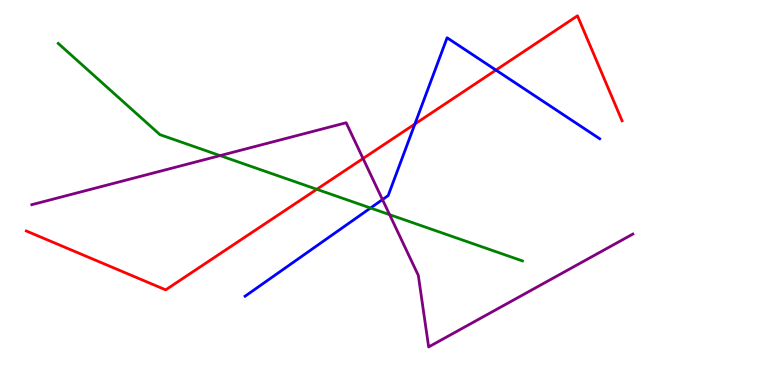[{'lines': ['blue', 'red'], 'intersections': [{'x': 5.35, 'y': 6.78}, {'x': 6.4, 'y': 8.18}]}, {'lines': ['green', 'red'], 'intersections': [{'x': 4.09, 'y': 5.08}]}, {'lines': ['purple', 'red'], 'intersections': [{'x': 4.68, 'y': 5.88}]}, {'lines': ['blue', 'green'], 'intersections': [{'x': 4.78, 'y': 4.6}]}, {'lines': ['blue', 'purple'], 'intersections': [{'x': 4.94, 'y': 4.82}]}, {'lines': ['green', 'purple'], 'intersections': [{'x': 2.84, 'y': 5.96}, {'x': 5.03, 'y': 4.42}]}]